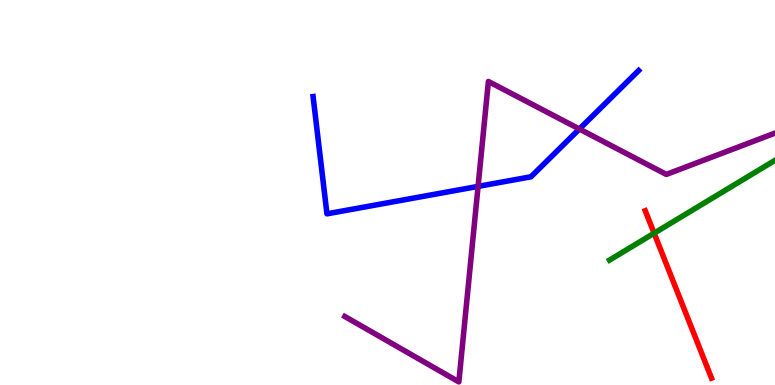[{'lines': ['blue', 'red'], 'intersections': []}, {'lines': ['green', 'red'], 'intersections': [{'x': 8.44, 'y': 3.94}]}, {'lines': ['purple', 'red'], 'intersections': []}, {'lines': ['blue', 'green'], 'intersections': []}, {'lines': ['blue', 'purple'], 'intersections': [{'x': 6.17, 'y': 5.16}, {'x': 7.48, 'y': 6.65}]}, {'lines': ['green', 'purple'], 'intersections': []}]